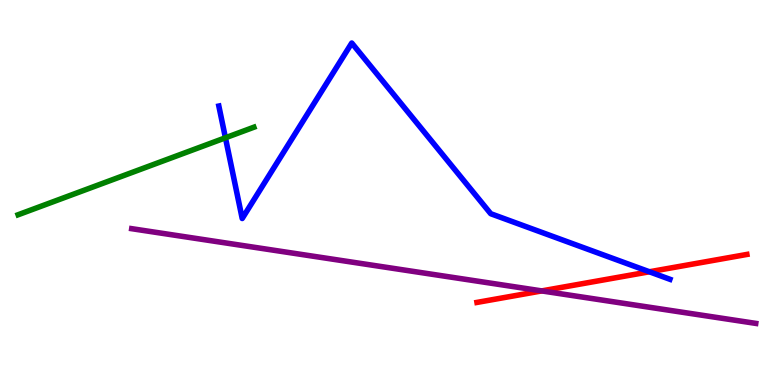[{'lines': ['blue', 'red'], 'intersections': [{'x': 8.38, 'y': 2.94}]}, {'lines': ['green', 'red'], 'intersections': []}, {'lines': ['purple', 'red'], 'intersections': [{'x': 6.99, 'y': 2.44}]}, {'lines': ['blue', 'green'], 'intersections': [{'x': 2.91, 'y': 6.42}]}, {'lines': ['blue', 'purple'], 'intersections': []}, {'lines': ['green', 'purple'], 'intersections': []}]